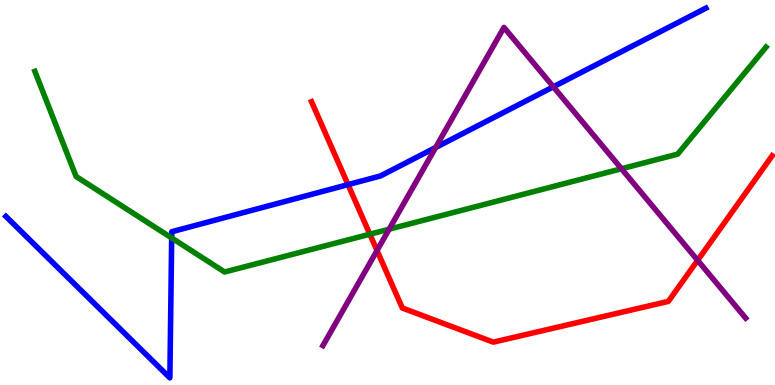[{'lines': ['blue', 'red'], 'intersections': [{'x': 4.49, 'y': 5.2}]}, {'lines': ['green', 'red'], 'intersections': [{'x': 4.77, 'y': 3.92}]}, {'lines': ['purple', 'red'], 'intersections': [{'x': 4.86, 'y': 3.49}, {'x': 9.0, 'y': 3.24}]}, {'lines': ['blue', 'green'], 'intersections': [{'x': 2.22, 'y': 3.82}]}, {'lines': ['blue', 'purple'], 'intersections': [{'x': 5.62, 'y': 6.17}, {'x': 7.14, 'y': 7.75}]}, {'lines': ['green', 'purple'], 'intersections': [{'x': 5.02, 'y': 4.05}, {'x': 8.02, 'y': 5.62}]}]